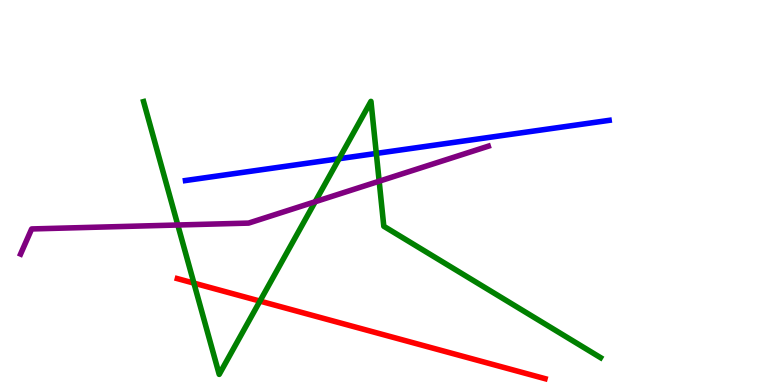[{'lines': ['blue', 'red'], 'intersections': []}, {'lines': ['green', 'red'], 'intersections': [{'x': 2.5, 'y': 2.65}, {'x': 3.35, 'y': 2.18}]}, {'lines': ['purple', 'red'], 'intersections': []}, {'lines': ['blue', 'green'], 'intersections': [{'x': 4.38, 'y': 5.88}, {'x': 4.86, 'y': 6.01}]}, {'lines': ['blue', 'purple'], 'intersections': []}, {'lines': ['green', 'purple'], 'intersections': [{'x': 2.29, 'y': 4.16}, {'x': 4.07, 'y': 4.76}, {'x': 4.89, 'y': 5.29}]}]